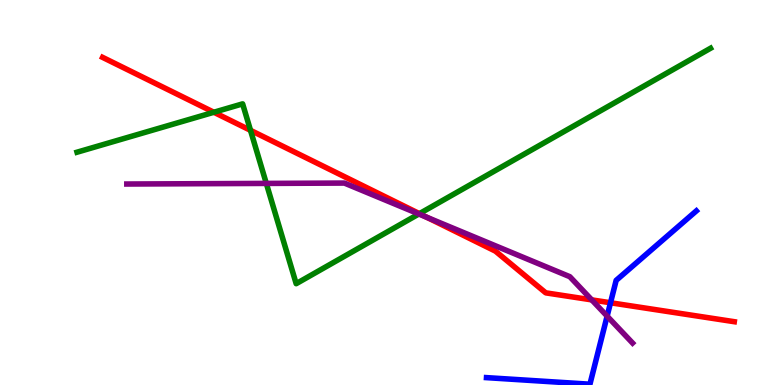[{'lines': ['blue', 'red'], 'intersections': [{'x': 7.88, 'y': 2.14}]}, {'lines': ['green', 'red'], 'intersections': [{'x': 2.76, 'y': 7.08}, {'x': 3.23, 'y': 6.61}, {'x': 5.41, 'y': 4.45}]}, {'lines': ['purple', 'red'], 'intersections': [{'x': 5.51, 'y': 4.36}, {'x': 7.64, 'y': 2.21}]}, {'lines': ['blue', 'green'], 'intersections': []}, {'lines': ['blue', 'purple'], 'intersections': [{'x': 7.83, 'y': 1.79}]}, {'lines': ['green', 'purple'], 'intersections': [{'x': 3.44, 'y': 5.24}, {'x': 5.4, 'y': 4.44}]}]